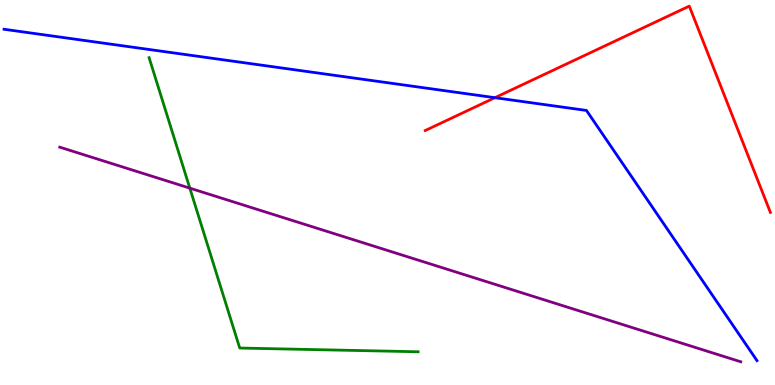[{'lines': ['blue', 'red'], 'intersections': [{'x': 6.39, 'y': 7.46}]}, {'lines': ['green', 'red'], 'intersections': []}, {'lines': ['purple', 'red'], 'intersections': []}, {'lines': ['blue', 'green'], 'intersections': []}, {'lines': ['blue', 'purple'], 'intersections': []}, {'lines': ['green', 'purple'], 'intersections': [{'x': 2.45, 'y': 5.11}]}]